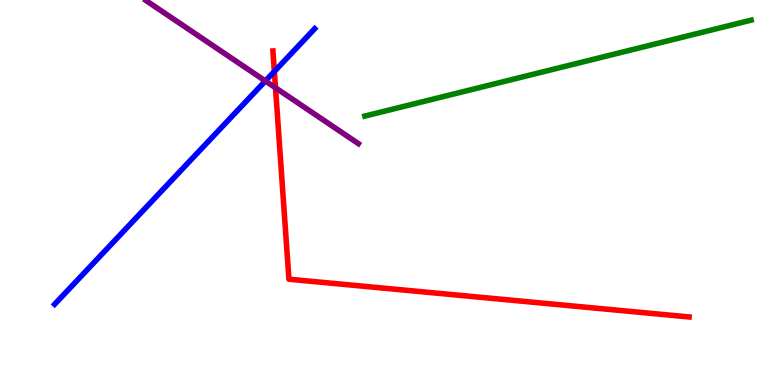[{'lines': ['blue', 'red'], 'intersections': [{'x': 3.54, 'y': 8.14}]}, {'lines': ['green', 'red'], 'intersections': []}, {'lines': ['purple', 'red'], 'intersections': [{'x': 3.55, 'y': 7.72}]}, {'lines': ['blue', 'green'], 'intersections': []}, {'lines': ['blue', 'purple'], 'intersections': [{'x': 3.42, 'y': 7.9}]}, {'lines': ['green', 'purple'], 'intersections': []}]